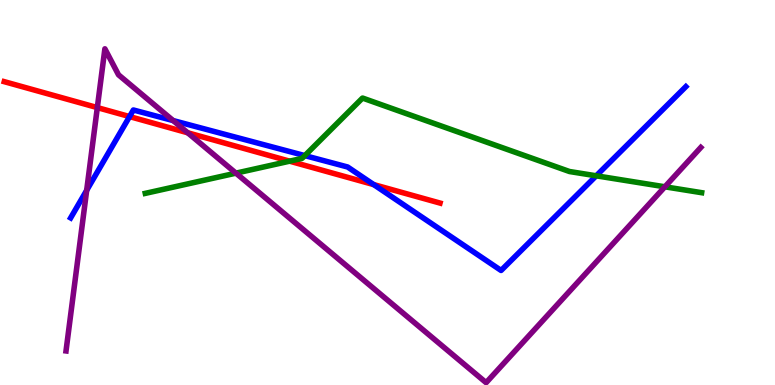[{'lines': ['blue', 'red'], 'intersections': [{'x': 1.67, 'y': 6.97}, {'x': 4.82, 'y': 5.21}]}, {'lines': ['green', 'red'], 'intersections': [{'x': 3.74, 'y': 5.81}]}, {'lines': ['purple', 'red'], 'intersections': [{'x': 1.26, 'y': 7.21}, {'x': 2.42, 'y': 6.55}]}, {'lines': ['blue', 'green'], 'intersections': [{'x': 3.93, 'y': 5.96}, {'x': 7.69, 'y': 5.43}]}, {'lines': ['blue', 'purple'], 'intersections': [{'x': 1.12, 'y': 5.06}, {'x': 2.23, 'y': 6.87}]}, {'lines': ['green', 'purple'], 'intersections': [{'x': 3.04, 'y': 5.5}, {'x': 8.58, 'y': 5.15}]}]